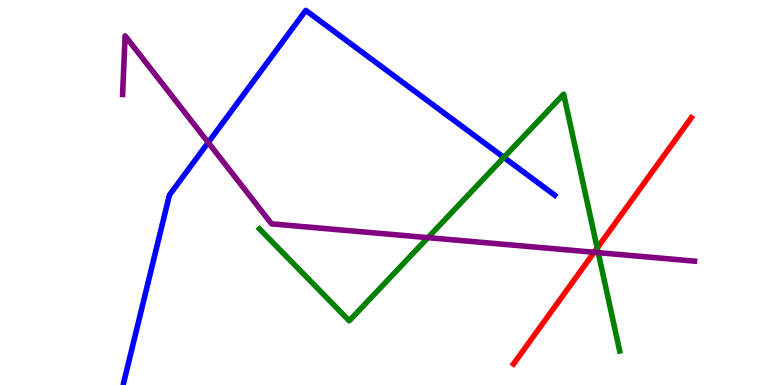[{'lines': ['blue', 'red'], 'intersections': []}, {'lines': ['green', 'red'], 'intersections': [{'x': 7.71, 'y': 3.56}]}, {'lines': ['purple', 'red'], 'intersections': [{'x': 7.67, 'y': 3.45}]}, {'lines': ['blue', 'green'], 'intersections': [{'x': 6.5, 'y': 5.91}]}, {'lines': ['blue', 'purple'], 'intersections': [{'x': 2.69, 'y': 6.3}]}, {'lines': ['green', 'purple'], 'intersections': [{'x': 5.52, 'y': 3.83}, {'x': 7.72, 'y': 3.44}]}]